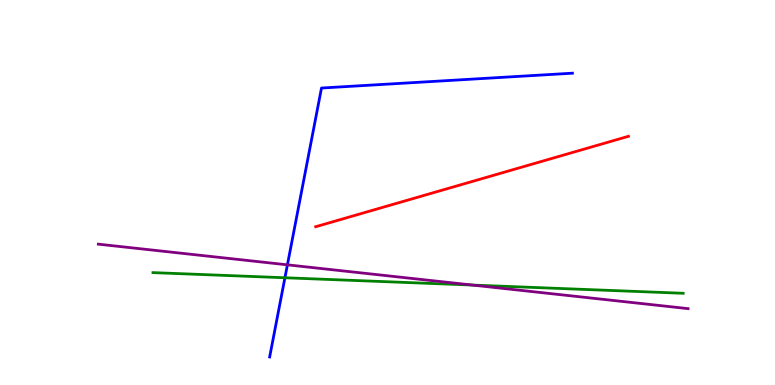[{'lines': ['blue', 'red'], 'intersections': []}, {'lines': ['green', 'red'], 'intersections': []}, {'lines': ['purple', 'red'], 'intersections': []}, {'lines': ['blue', 'green'], 'intersections': [{'x': 3.68, 'y': 2.79}]}, {'lines': ['blue', 'purple'], 'intersections': [{'x': 3.71, 'y': 3.12}]}, {'lines': ['green', 'purple'], 'intersections': [{'x': 6.1, 'y': 2.6}]}]